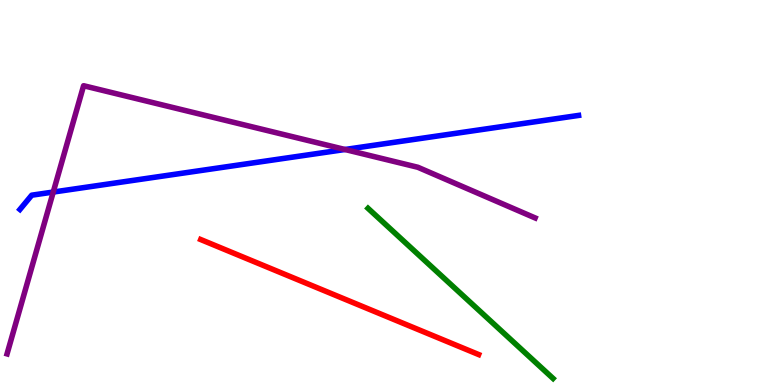[{'lines': ['blue', 'red'], 'intersections': []}, {'lines': ['green', 'red'], 'intersections': []}, {'lines': ['purple', 'red'], 'intersections': []}, {'lines': ['blue', 'green'], 'intersections': []}, {'lines': ['blue', 'purple'], 'intersections': [{'x': 0.687, 'y': 5.01}, {'x': 4.45, 'y': 6.12}]}, {'lines': ['green', 'purple'], 'intersections': []}]